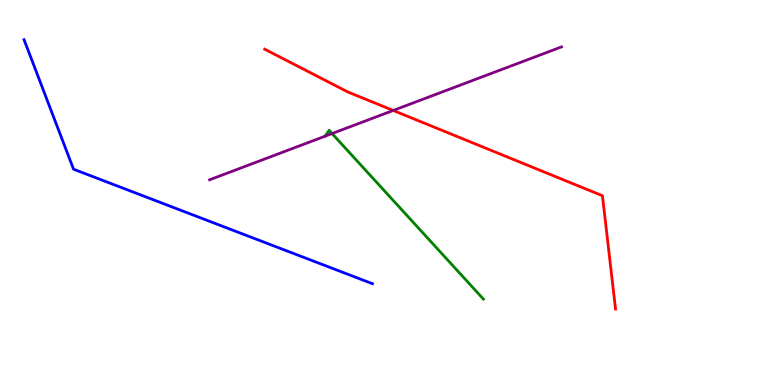[{'lines': ['blue', 'red'], 'intersections': []}, {'lines': ['green', 'red'], 'intersections': []}, {'lines': ['purple', 'red'], 'intersections': [{'x': 5.07, 'y': 7.13}]}, {'lines': ['blue', 'green'], 'intersections': []}, {'lines': ['blue', 'purple'], 'intersections': []}, {'lines': ['green', 'purple'], 'intersections': [{'x': 4.19, 'y': 6.46}, {'x': 4.28, 'y': 6.53}]}]